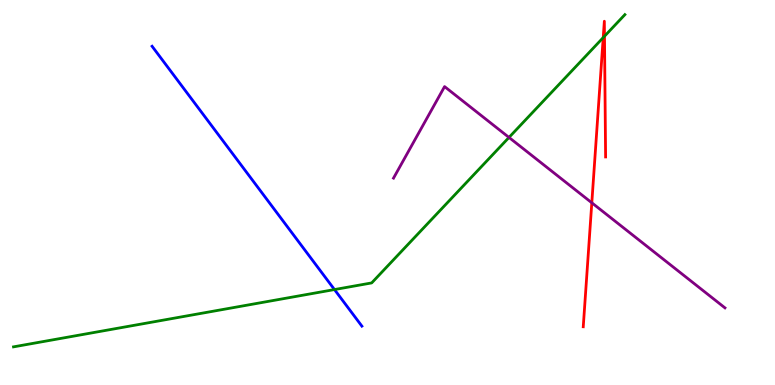[{'lines': ['blue', 'red'], 'intersections': []}, {'lines': ['green', 'red'], 'intersections': [{'x': 7.78, 'y': 9.02}, {'x': 7.8, 'y': 9.06}]}, {'lines': ['purple', 'red'], 'intersections': [{'x': 7.64, 'y': 4.73}]}, {'lines': ['blue', 'green'], 'intersections': [{'x': 4.32, 'y': 2.48}]}, {'lines': ['blue', 'purple'], 'intersections': []}, {'lines': ['green', 'purple'], 'intersections': [{'x': 6.57, 'y': 6.43}]}]